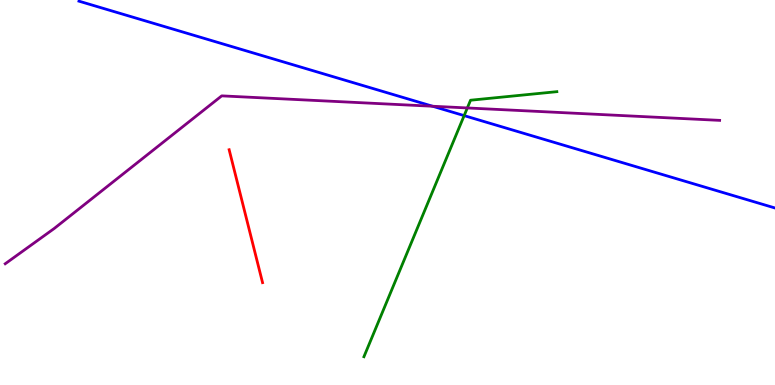[{'lines': ['blue', 'red'], 'intersections': []}, {'lines': ['green', 'red'], 'intersections': []}, {'lines': ['purple', 'red'], 'intersections': []}, {'lines': ['blue', 'green'], 'intersections': [{'x': 5.99, 'y': 7.0}]}, {'lines': ['blue', 'purple'], 'intersections': [{'x': 5.58, 'y': 7.24}]}, {'lines': ['green', 'purple'], 'intersections': [{'x': 6.03, 'y': 7.2}]}]